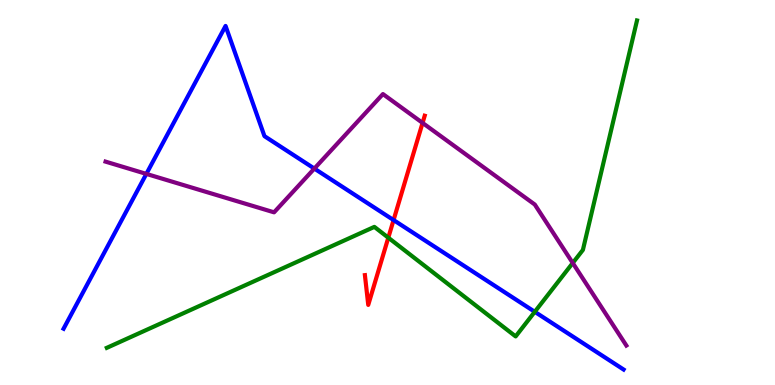[{'lines': ['blue', 'red'], 'intersections': [{'x': 5.08, 'y': 4.28}]}, {'lines': ['green', 'red'], 'intersections': [{'x': 5.01, 'y': 3.83}]}, {'lines': ['purple', 'red'], 'intersections': [{'x': 5.45, 'y': 6.81}]}, {'lines': ['blue', 'green'], 'intersections': [{'x': 6.9, 'y': 1.9}]}, {'lines': ['blue', 'purple'], 'intersections': [{'x': 1.89, 'y': 5.48}, {'x': 4.06, 'y': 5.62}]}, {'lines': ['green', 'purple'], 'intersections': [{'x': 7.39, 'y': 3.17}]}]